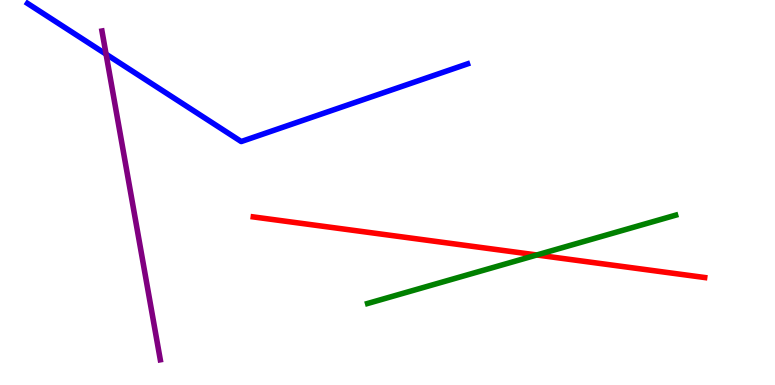[{'lines': ['blue', 'red'], 'intersections': []}, {'lines': ['green', 'red'], 'intersections': [{'x': 6.93, 'y': 3.38}]}, {'lines': ['purple', 'red'], 'intersections': []}, {'lines': ['blue', 'green'], 'intersections': []}, {'lines': ['blue', 'purple'], 'intersections': [{'x': 1.37, 'y': 8.59}]}, {'lines': ['green', 'purple'], 'intersections': []}]